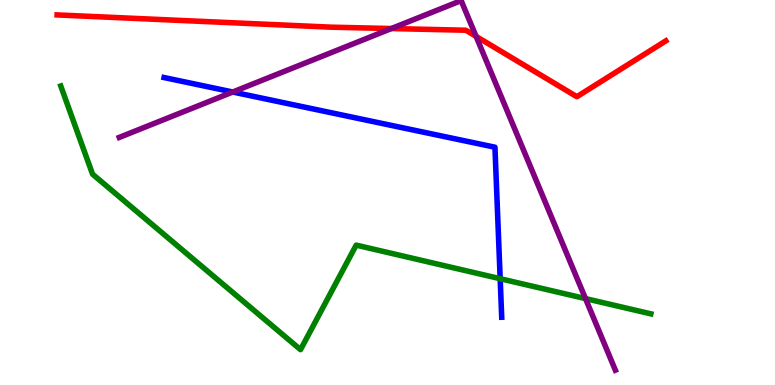[{'lines': ['blue', 'red'], 'intersections': []}, {'lines': ['green', 'red'], 'intersections': []}, {'lines': ['purple', 'red'], 'intersections': [{'x': 5.05, 'y': 9.26}, {'x': 6.14, 'y': 9.05}]}, {'lines': ['blue', 'green'], 'intersections': [{'x': 6.45, 'y': 2.76}]}, {'lines': ['blue', 'purple'], 'intersections': [{'x': 3.0, 'y': 7.61}]}, {'lines': ['green', 'purple'], 'intersections': [{'x': 7.55, 'y': 2.24}]}]